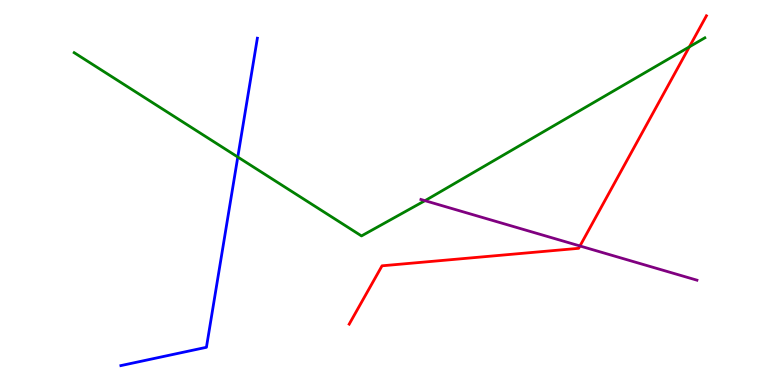[{'lines': ['blue', 'red'], 'intersections': []}, {'lines': ['green', 'red'], 'intersections': [{'x': 8.9, 'y': 8.78}]}, {'lines': ['purple', 'red'], 'intersections': [{'x': 7.48, 'y': 3.61}]}, {'lines': ['blue', 'green'], 'intersections': [{'x': 3.07, 'y': 5.92}]}, {'lines': ['blue', 'purple'], 'intersections': []}, {'lines': ['green', 'purple'], 'intersections': [{'x': 5.48, 'y': 4.79}]}]